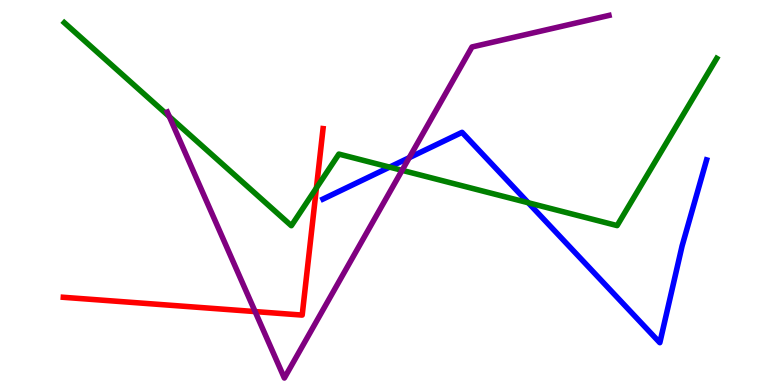[{'lines': ['blue', 'red'], 'intersections': []}, {'lines': ['green', 'red'], 'intersections': [{'x': 4.08, 'y': 5.12}]}, {'lines': ['purple', 'red'], 'intersections': [{'x': 3.29, 'y': 1.91}]}, {'lines': ['blue', 'green'], 'intersections': [{'x': 5.03, 'y': 5.66}, {'x': 6.82, 'y': 4.73}]}, {'lines': ['blue', 'purple'], 'intersections': [{'x': 5.28, 'y': 5.9}]}, {'lines': ['green', 'purple'], 'intersections': [{'x': 2.18, 'y': 6.97}, {'x': 5.19, 'y': 5.58}]}]